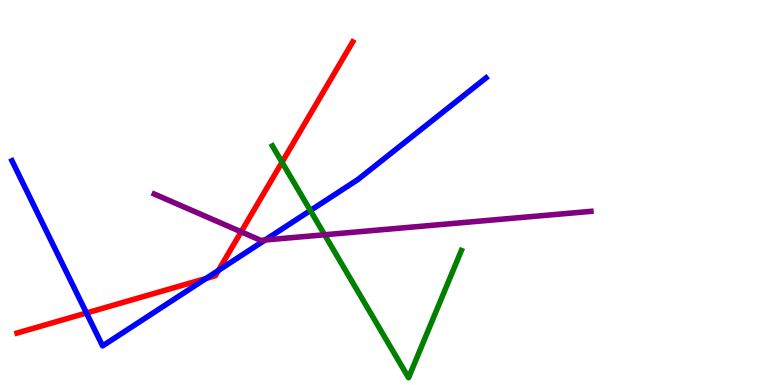[{'lines': ['blue', 'red'], 'intersections': [{'x': 1.12, 'y': 1.87}, {'x': 2.66, 'y': 2.77}, {'x': 2.82, 'y': 2.98}]}, {'lines': ['green', 'red'], 'intersections': [{'x': 3.64, 'y': 5.79}]}, {'lines': ['purple', 'red'], 'intersections': [{'x': 3.11, 'y': 3.98}]}, {'lines': ['blue', 'green'], 'intersections': [{'x': 4.0, 'y': 4.53}]}, {'lines': ['blue', 'purple'], 'intersections': [{'x': 3.42, 'y': 3.77}]}, {'lines': ['green', 'purple'], 'intersections': [{'x': 4.19, 'y': 3.9}]}]